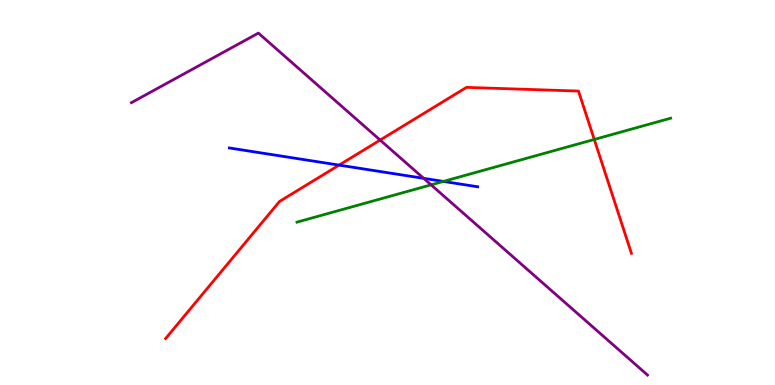[{'lines': ['blue', 'red'], 'intersections': [{'x': 4.38, 'y': 5.71}]}, {'lines': ['green', 'red'], 'intersections': [{'x': 7.67, 'y': 6.38}]}, {'lines': ['purple', 'red'], 'intersections': [{'x': 4.9, 'y': 6.36}]}, {'lines': ['blue', 'green'], 'intersections': [{'x': 5.72, 'y': 5.29}]}, {'lines': ['blue', 'purple'], 'intersections': [{'x': 5.47, 'y': 5.37}]}, {'lines': ['green', 'purple'], 'intersections': [{'x': 5.56, 'y': 5.2}]}]